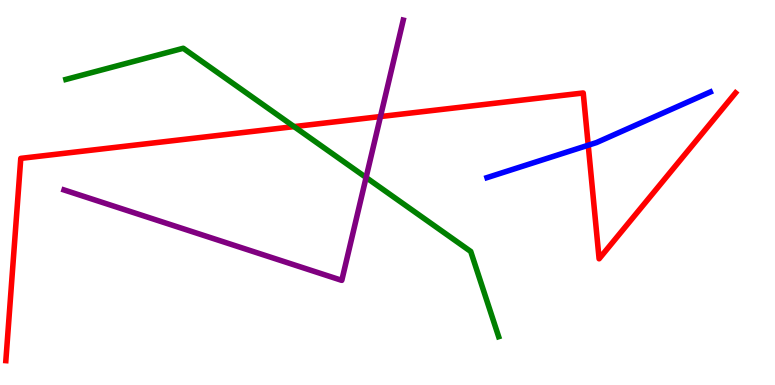[{'lines': ['blue', 'red'], 'intersections': [{'x': 7.59, 'y': 6.23}]}, {'lines': ['green', 'red'], 'intersections': [{'x': 3.79, 'y': 6.71}]}, {'lines': ['purple', 'red'], 'intersections': [{'x': 4.91, 'y': 6.97}]}, {'lines': ['blue', 'green'], 'intersections': []}, {'lines': ['blue', 'purple'], 'intersections': []}, {'lines': ['green', 'purple'], 'intersections': [{'x': 4.72, 'y': 5.39}]}]